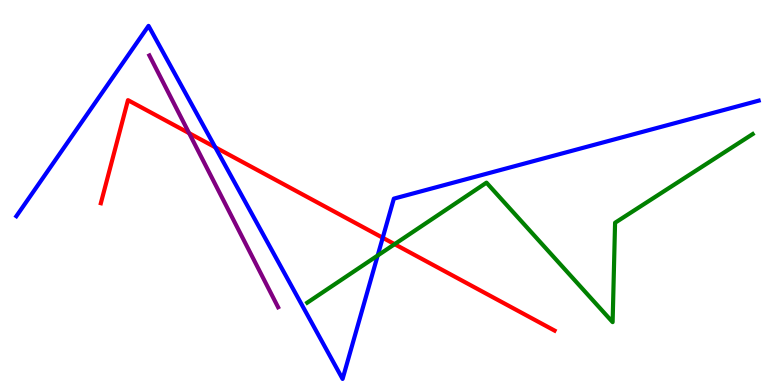[{'lines': ['blue', 'red'], 'intersections': [{'x': 2.78, 'y': 6.17}, {'x': 4.94, 'y': 3.82}]}, {'lines': ['green', 'red'], 'intersections': [{'x': 5.09, 'y': 3.66}]}, {'lines': ['purple', 'red'], 'intersections': [{'x': 2.44, 'y': 6.54}]}, {'lines': ['blue', 'green'], 'intersections': [{'x': 4.87, 'y': 3.36}]}, {'lines': ['blue', 'purple'], 'intersections': []}, {'lines': ['green', 'purple'], 'intersections': []}]